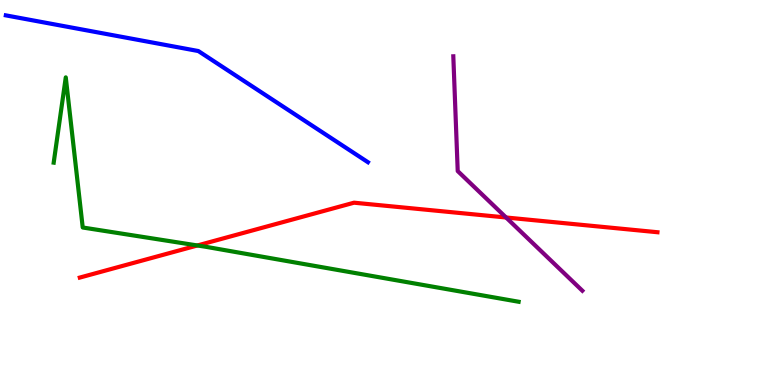[{'lines': ['blue', 'red'], 'intersections': []}, {'lines': ['green', 'red'], 'intersections': [{'x': 2.55, 'y': 3.62}]}, {'lines': ['purple', 'red'], 'intersections': [{'x': 6.53, 'y': 4.35}]}, {'lines': ['blue', 'green'], 'intersections': []}, {'lines': ['blue', 'purple'], 'intersections': []}, {'lines': ['green', 'purple'], 'intersections': []}]